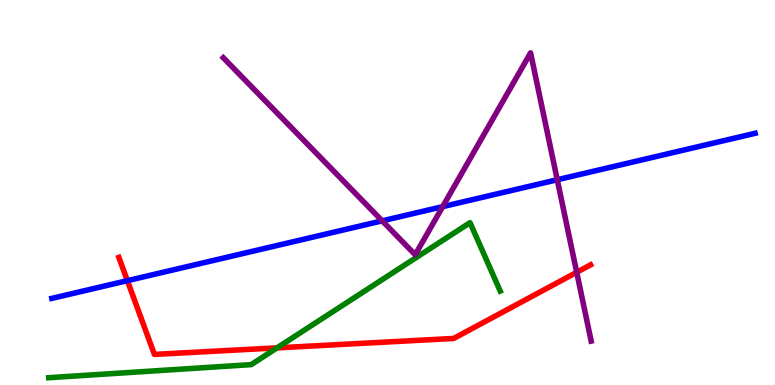[{'lines': ['blue', 'red'], 'intersections': [{'x': 1.64, 'y': 2.71}]}, {'lines': ['green', 'red'], 'intersections': [{'x': 3.57, 'y': 0.965}]}, {'lines': ['purple', 'red'], 'intersections': [{'x': 7.44, 'y': 2.93}]}, {'lines': ['blue', 'green'], 'intersections': []}, {'lines': ['blue', 'purple'], 'intersections': [{'x': 4.93, 'y': 4.26}, {'x': 5.71, 'y': 4.63}, {'x': 7.19, 'y': 5.33}]}, {'lines': ['green', 'purple'], 'intersections': []}]